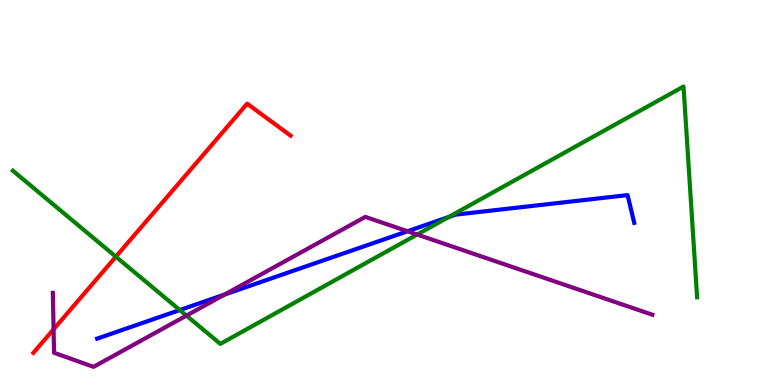[{'lines': ['blue', 'red'], 'intersections': []}, {'lines': ['green', 'red'], 'intersections': [{'x': 1.5, 'y': 3.33}]}, {'lines': ['purple', 'red'], 'intersections': [{'x': 0.691, 'y': 1.45}]}, {'lines': ['blue', 'green'], 'intersections': [{'x': 2.32, 'y': 1.95}, {'x': 5.79, 'y': 4.36}]}, {'lines': ['blue', 'purple'], 'intersections': [{'x': 2.9, 'y': 2.35}, {'x': 5.26, 'y': 3.99}]}, {'lines': ['green', 'purple'], 'intersections': [{'x': 2.41, 'y': 1.8}, {'x': 5.38, 'y': 3.91}]}]